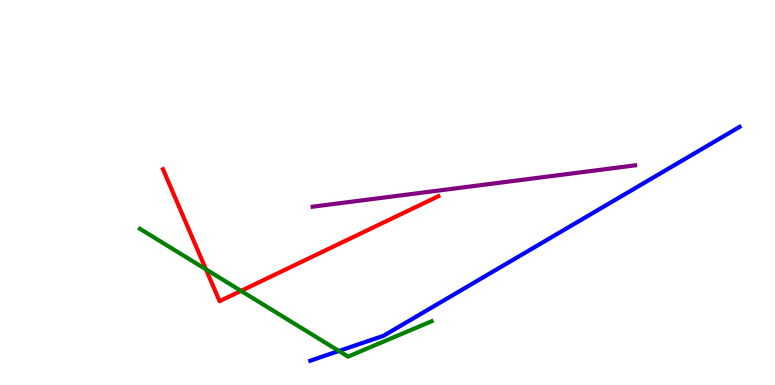[{'lines': ['blue', 'red'], 'intersections': []}, {'lines': ['green', 'red'], 'intersections': [{'x': 2.66, 'y': 3.0}, {'x': 3.11, 'y': 2.44}]}, {'lines': ['purple', 'red'], 'intersections': []}, {'lines': ['blue', 'green'], 'intersections': [{'x': 4.37, 'y': 0.884}]}, {'lines': ['blue', 'purple'], 'intersections': []}, {'lines': ['green', 'purple'], 'intersections': []}]